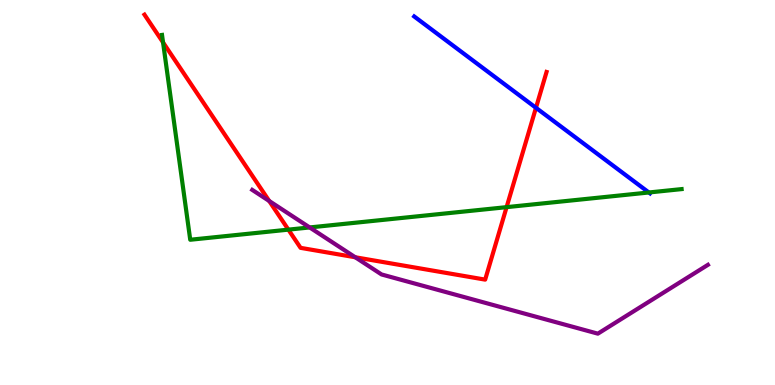[{'lines': ['blue', 'red'], 'intersections': [{'x': 6.92, 'y': 7.2}]}, {'lines': ['green', 'red'], 'intersections': [{'x': 2.1, 'y': 8.9}, {'x': 3.72, 'y': 4.04}, {'x': 6.54, 'y': 4.62}]}, {'lines': ['purple', 'red'], 'intersections': [{'x': 3.47, 'y': 4.78}, {'x': 4.58, 'y': 3.32}]}, {'lines': ['blue', 'green'], 'intersections': [{'x': 8.37, 'y': 5.0}]}, {'lines': ['blue', 'purple'], 'intersections': []}, {'lines': ['green', 'purple'], 'intersections': [{'x': 4.0, 'y': 4.09}]}]